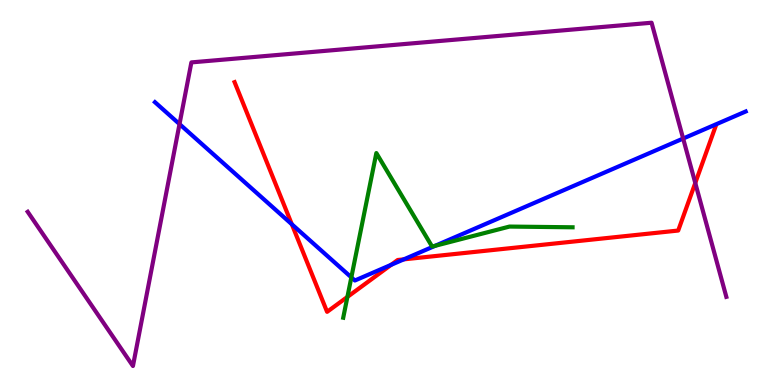[{'lines': ['blue', 'red'], 'intersections': [{'x': 3.77, 'y': 4.17}, {'x': 5.05, 'y': 3.12}, {'x': 5.21, 'y': 3.26}]}, {'lines': ['green', 'red'], 'intersections': [{'x': 4.48, 'y': 2.29}]}, {'lines': ['purple', 'red'], 'intersections': [{'x': 8.97, 'y': 5.25}]}, {'lines': ['blue', 'green'], 'intersections': [{'x': 4.53, 'y': 2.8}, {'x': 5.61, 'y': 3.61}]}, {'lines': ['blue', 'purple'], 'intersections': [{'x': 2.32, 'y': 6.78}, {'x': 8.81, 'y': 6.4}]}, {'lines': ['green', 'purple'], 'intersections': []}]